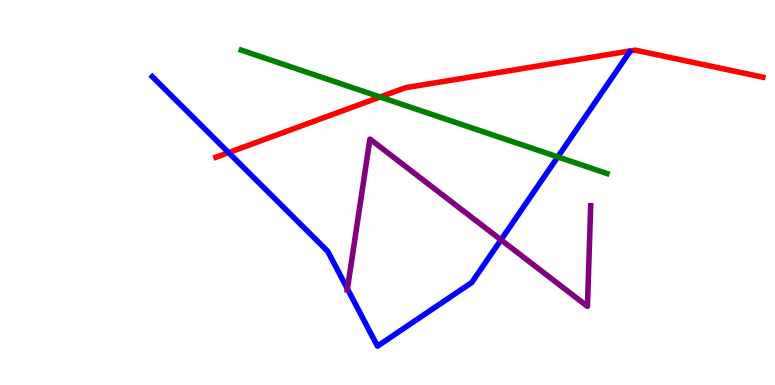[{'lines': ['blue', 'red'], 'intersections': [{'x': 2.95, 'y': 6.04}]}, {'lines': ['green', 'red'], 'intersections': [{'x': 4.91, 'y': 7.48}]}, {'lines': ['purple', 'red'], 'intersections': []}, {'lines': ['blue', 'green'], 'intersections': [{'x': 7.2, 'y': 5.92}]}, {'lines': ['blue', 'purple'], 'intersections': [{'x': 4.48, 'y': 2.5}, {'x': 6.46, 'y': 3.77}]}, {'lines': ['green', 'purple'], 'intersections': []}]